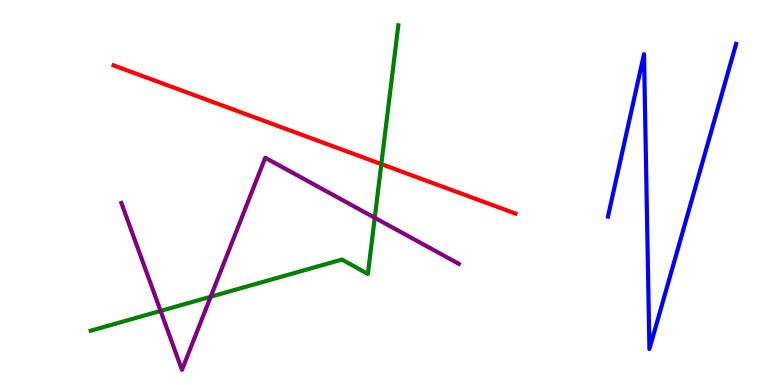[{'lines': ['blue', 'red'], 'intersections': []}, {'lines': ['green', 'red'], 'intersections': [{'x': 4.92, 'y': 5.74}]}, {'lines': ['purple', 'red'], 'intersections': []}, {'lines': ['blue', 'green'], 'intersections': []}, {'lines': ['blue', 'purple'], 'intersections': []}, {'lines': ['green', 'purple'], 'intersections': [{'x': 2.07, 'y': 1.92}, {'x': 2.72, 'y': 2.29}, {'x': 4.84, 'y': 4.34}]}]